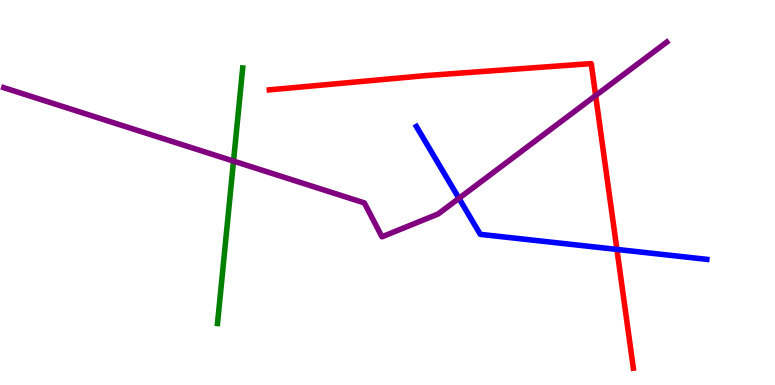[{'lines': ['blue', 'red'], 'intersections': [{'x': 7.96, 'y': 3.52}]}, {'lines': ['green', 'red'], 'intersections': []}, {'lines': ['purple', 'red'], 'intersections': [{'x': 7.69, 'y': 7.52}]}, {'lines': ['blue', 'green'], 'intersections': []}, {'lines': ['blue', 'purple'], 'intersections': [{'x': 5.92, 'y': 4.85}]}, {'lines': ['green', 'purple'], 'intersections': [{'x': 3.01, 'y': 5.82}]}]